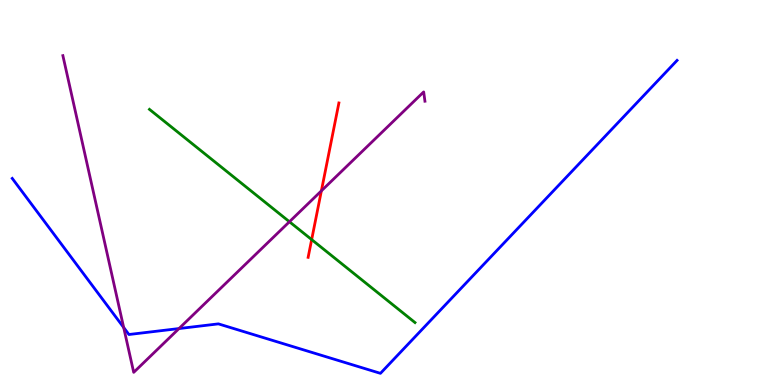[{'lines': ['blue', 'red'], 'intersections': []}, {'lines': ['green', 'red'], 'intersections': [{'x': 4.02, 'y': 3.78}]}, {'lines': ['purple', 'red'], 'intersections': [{'x': 4.15, 'y': 5.04}]}, {'lines': ['blue', 'green'], 'intersections': []}, {'lines': ['blue', 'purple'], 'intersections': [{'x': 1.6, 'y': 1.49}, {'x': 2.31, 'y': 1.47}]}, {'lines': ['green', 'purple'], 'intersections': [{'x': 3.73, 'y': 4.24}]}]